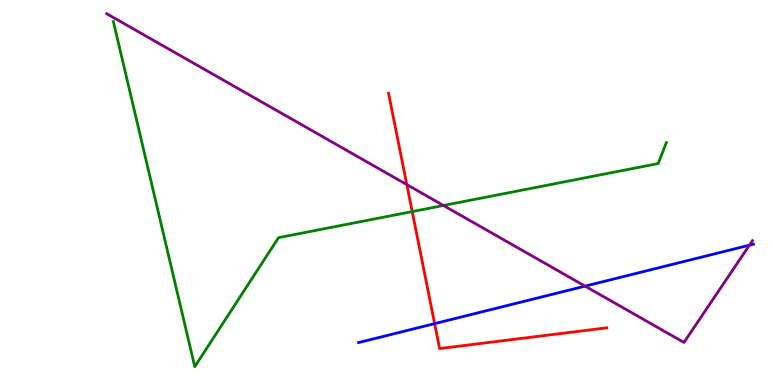[{'lines': ['blue', 'red'], 'intersections': [{'x': 5.61, 'y': 1.59}]}, {'lines': ['green', 'red'], 'intersections': [{'x': 5.32, 'y': 4.5}]}, {'lines': ['purple', 'red'], 'intersections': [{'x': 5.25, 'y': 5.2}]}, {'lines': ['blue', 'green'], 'intersections': []}, {'lines': ['blue', 'purple'], 'intersections': [{'x': 7.55, 'y': 2.57}, {'x': 9.67, 'y': 3.63}]}, {'lines': ['green', 'purple'], 'intersections': [{'x': 5.72, 'y': 4.66}]}]